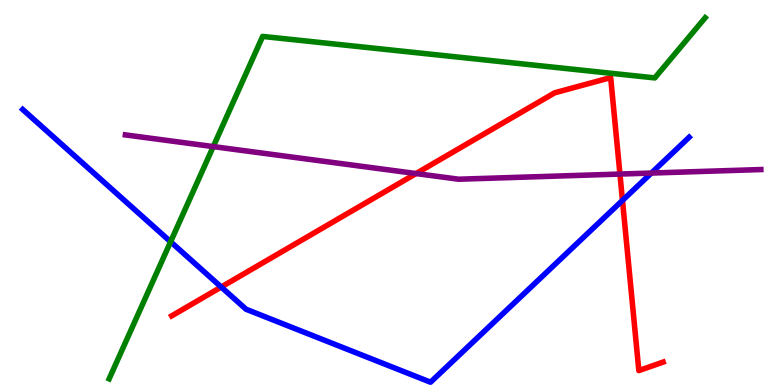[{'lines': ['blue', 'red'], 'intersections': [{'x': 2.85, 'y': 2.54}, {'x': 8.03, 'y': 4.79}]}, {'lines': ['green', 'red'], 'intersections': []}, {'lines': ['purple', 'red'], 'intersections': [{'x': 5.37, 'y': 5.49}, {'x': 8.0, 'y': 5.48}]}, {'lines': ['blue', 'green'], 'intersections': [{'x': 2.2, 'y': 3.72}]}, {'lines': ['blue', 'purple'], 'intersections': [{'x': 8.4, 'y': 5.51}]}, {'lines': ['green', 'purple'], 'intersections': [{'x': 2.75, 'y': 6.19}]}]